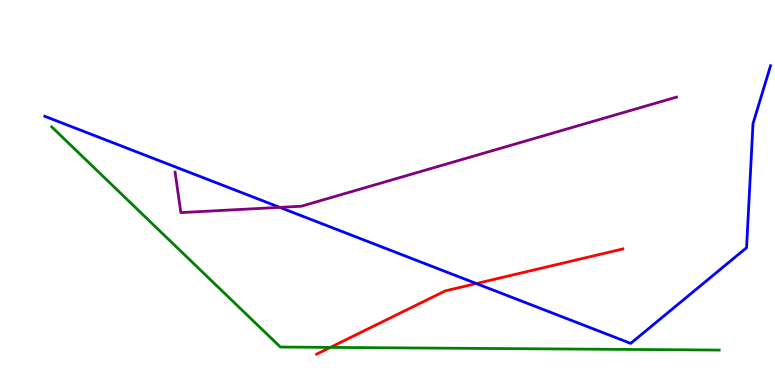[{'lines': ['blue', 'red'], 'intersections': [{'x': 6.15, 'y': 2.64}]}, {'lines': ['green', 'red'], 'intersections': [{'x': 4.26, 'y': 0.977}]}, {'lines': ['purple', 'red'], 'intersections': []}, {'lines': ['blue', 'green'], 'intersections': []}, {'lines': ['blue', 'purple'], 'intersections': [{'x': 3.61, 'y': 4.61}]}, {'lines': ['green', 'purple'], 'intersections': []}]